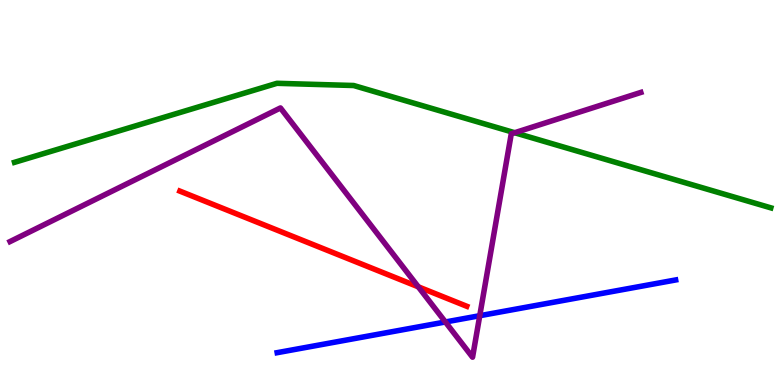[{'lines': ['blue', 'red'], 'intersections': []}, {'lines': ['green', 'red'], 'intersections': []}, {'lines': ['purple', 'red'], 'intersections': [{'x': 5.4, 'y': 2.55}]}, {'lines': ['blue', 'green'], 'intersections': []}, {'lines': ['blue', 'purple'], 'intersections': [{'x': 5.75, 'y': 1.64}, {'x': 6.19, 'y': 1.8}]}, {'lines': ['green', 'purple'], 'intersections': [{'x': 6.64, 'y': 6.55}]}]